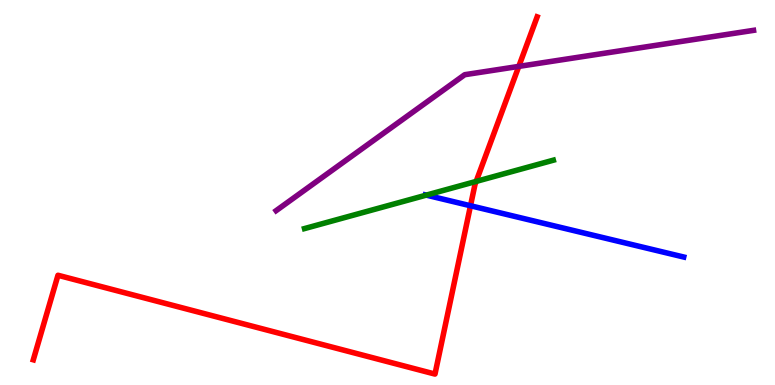[{'lines': ['blue', 'red'], 'intersections': [{'x': 6.07, 'y': 4.66}]}, {'lines': ['green', 'red'], 'intersections': [{'x': 6.14, 'y': 5.29}]}, {'lines': ['purple', 'red'], 'intersections': [{'x': 6.69, 'y': 8.28}]}, {'lines': ['blue', 'green'], 'intersections': [{'x': 5.5, 'y': 4.93}]}, {'lines': ['blue', 'purple'], 'intersections': []}, {'lines': ['green', 'purple'], 'intersections': []}]